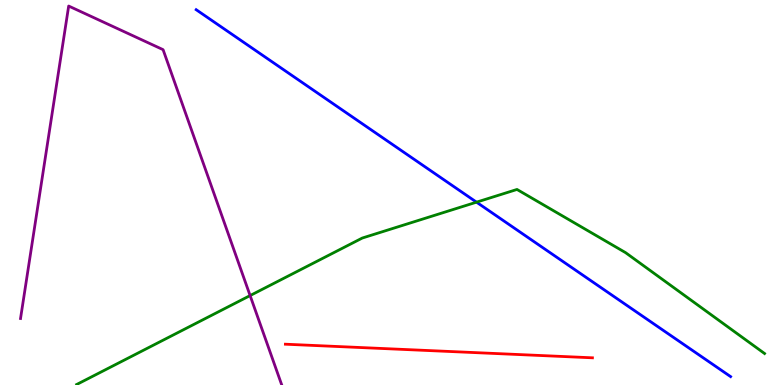[{'lines': ['blue', 'red'], 'intersections': []}, {'lines': ['green', 'red'], 'intersections': []}, {'lines': ['purple', 'red'], 'intersections': []}, {'lines': ['blue', 'green'], 'intersections': [{'x': 6.15, 'y': 4.75}]}, {'lines': ['blue', 'purple'], 'intersections': []}, {'lines': ['green', 'purple'], 'intersections': [{'x': 3.23, 'y': 2.32}]}]